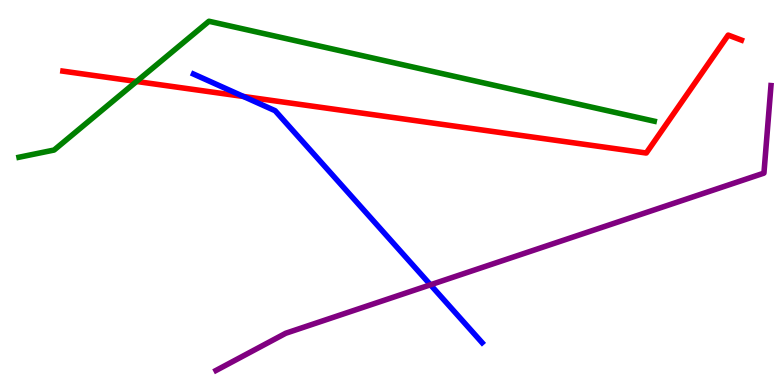[{'lines': ['blue', 'red'], 'intersections': [{'x': 3.14, 'y': 7.49}]}, {'lines': ['green', 'red'], 'intersections': [{'x': 1.76, 'y': 7.88}]}, {'lines': ['purple', 'red'], 'intersections': []}, {'lines': ['blue', 'green'], 'intersections': []}, {'lines': ['blue', 'purple'], 'intersections': [{'x': 5.55, 'y': 2.6}]}, {'lines': ['green', 'purple'], 'intersections': []}]